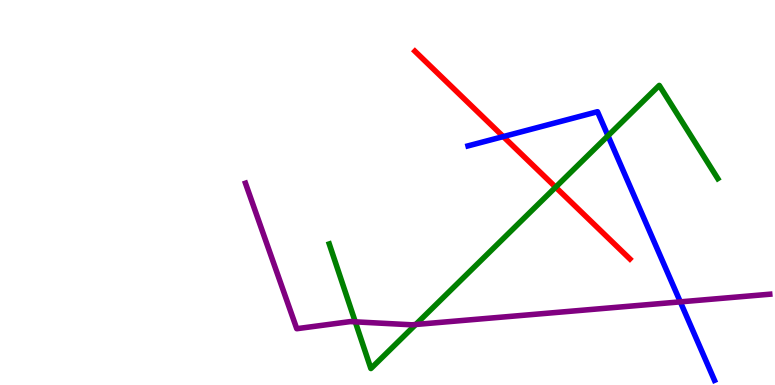[{'lines': ['blue', 'red'], 'intersections': [{'x': 6.49, 'y': 6.45}]}, {'lines': ['green', 'red'], 'intersections': [{'x': 7.17, 'y': 5.14}]}, {'lines': ['purple', 'red'], 'intersections': []}, {'lines': ['blue', 'green'], 'intersections': [{'x': 7.84, 'y': 6.47}]}, {'lines': ['blue', 'purple'], 'intersections': [{'x': 8.78, 'y': 2.16}]}, {'lines': ['green', 'purple'], 'intersections': [{'x': 4.58, 'y': 1.64}, {'x': 5.36, 'y': 1.57}]}]